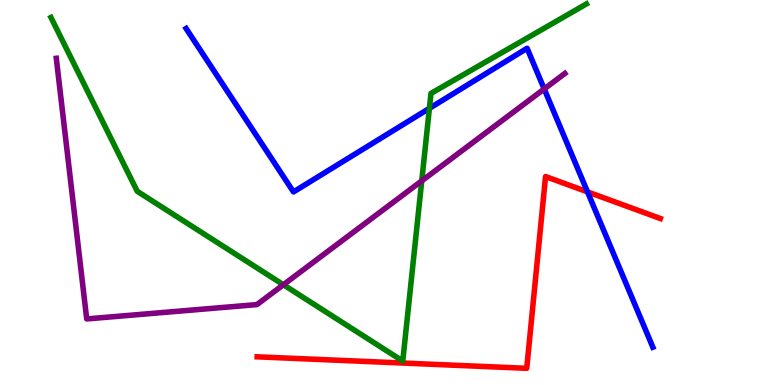[{'lines': ['blue', 'red'], 'intersections': [{'x': 7.58, 'y': 5.02}]}, {'lines': ['green', 'red'], 'intersections': []}, {'lines': ['purple', 'red'], 'intersections': []}, {'lines': ['blue', 'green'], 'intersections': [{'x': 5.54, 'y': 7.19}]}, {'lines': ['blue', 'purple'], 'intersections': [{'x': 7.02, 'y': 7.69}]}, {'lines': ['green', 'purple'], 'intersections': [{'x': 3.66, 'y': 2.6}, {'x': 5.44, 'y': 5.3}]}]